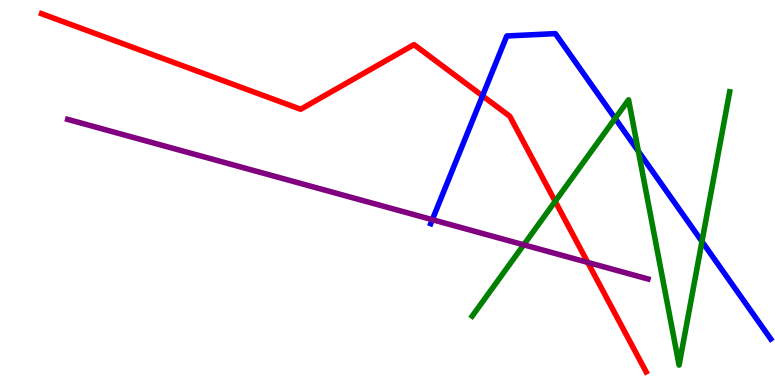[{'lines': ['blue', 'red'], 'intersections': [{'x': 6.23, 'y': 7.51}]}, {'lines': ['green', 'red'], 'intersections': [{'x': 7.16, 'y': 4.77}]}, {'lines': ['purple', 'red'], 'intersections': [{'x': 7.58, 'y': 3.18}]}, {'lines': ['blue', 'green'], 'intersections': [{'x': 7.94, 'y': 6.93}, {'x': 8.24, 'y': 6.07}, {'x': 9.06, 'y': 3.73}]}, {'lines': ['blue', 'purple'], 'intersections': [{'x': 5.58, 'y': 4.29}]}, {'lines': ['green', 'purple'], 'intersections': [{'x': 6.76, 'y': 3.64}]}]